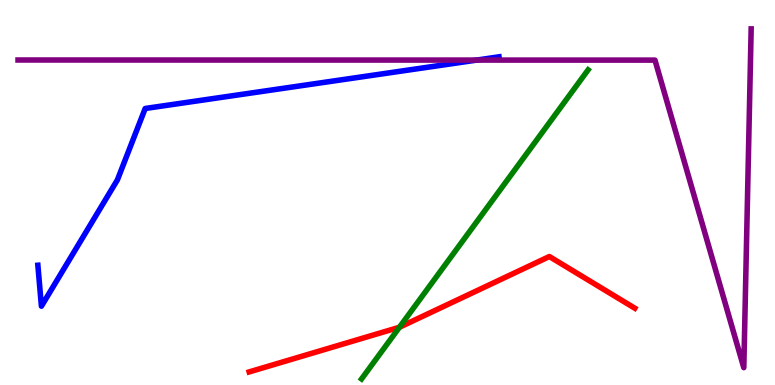[{'lines': ['blue', 'red'], 'intersections': []}, {'lines': ['green', 'red'], 'intersections': [{'x': 5.15, 'y': 1.5}]}, {'lines': ['purple', 'red'], 'intersections': []}, {'lines': ['blue', 'green'], 'intersections': []}, {'lines': ['blue', 'purple'], 'intersections': [{'x': 6.15, 'y': 8.44}]}, {'lines': ['green', 'purple'], 'intersections': []}]